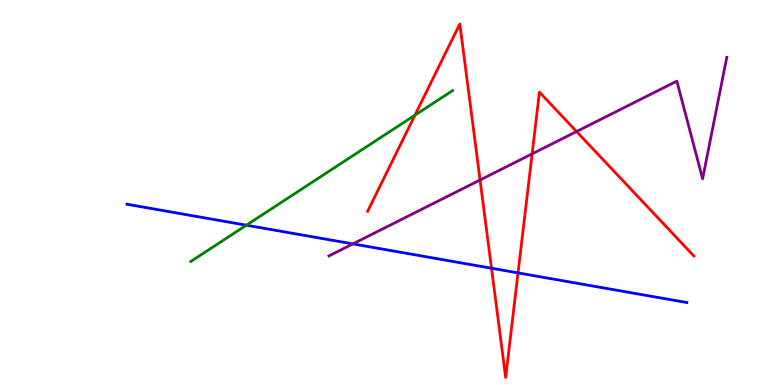[{'lines': ['blue', 'red'], 'intersections': [{'x': 6.34, 'y': 3.03}, {'x': 6.68, 'y': 2.91}]}, {'lines': ['green', 'red'], 'intersections': [{'x': 5.35, 'y': 7.01}]}, {'lines': ['purple', 'red'], 'intersections': [{'x': 6.19, 'y': 5.32}, {'x': 6.87, 'y': 6.0}, {'x': 7.44, 'y': 6.58}]}, {'lines': ['blue', 'green'], 'intersections': [{'x': 3.18, 'y': 4.15}]}, {'lines': ['blue', 'purple'], 'intersections': [{'x': 4.55, 'y': 3.67}]}, {'lines': ['green', 'purple'], 'intersections': []}]